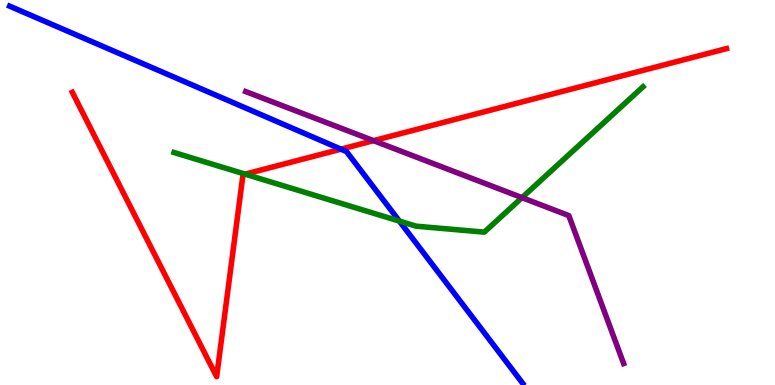[{'lines': ['blue', 'red'], 'intersections': [{'x': 4.4, 'y': 6.13}]}, {'lines': ['green', 'red'], 'intersections': [{'x': 3.16, 'y': 5.48}]}, {'lines': ['purple', 'red'], 'intersections': [{'x': 4.82, 'y': 6.35}]}, {'lines': ['blue', 'green'], 'intersections': [{'x': 5.15, 'y': 4.26}]}, {'lines': ['blue', 'purple'], 'intersections': []}, {'lines': ['green', 'purple'], 'intersections': [{'x': 6.74, 'y': 4.87}]}]